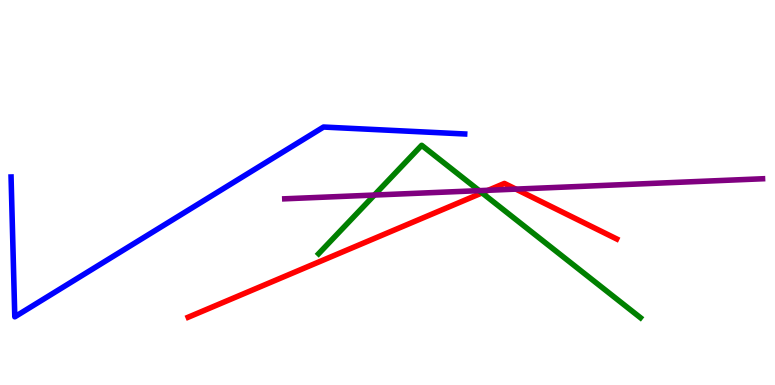[{'lines': ['blue', 'red'], 'intersections': []}, {'lines': ['green', 'red'], 'intersections': [{'x': 6.22, 'y': 4.99}]}, {'lines': ['purple', 'red'], 'intersections': [{'x': 6.3, 'y': 5.06}, {'x': 6.66, 'y': 5.09}]}, {'lines': ['blue', 'green'], 'intersections': []}, {'lines': ['blue', 'purple'], 'intersections': []}, {'lines': ['green', 'purple'], 'intersections': [{'x': 4.83, 'y': 4.93}, {'x': 6.18, 'y': 5.05}]}]